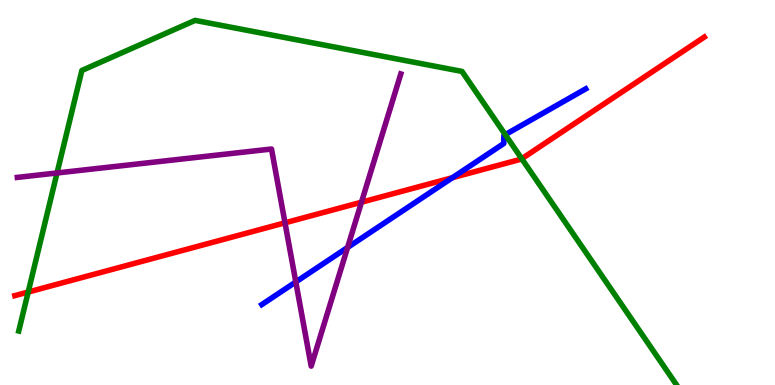[{'lines': ['blue', 'red'], 'intersections': [{'x': 5.84, 'y': 5.38}]}, {'lines': ['green', 'red'], 'intersections': [{'x': 0.364, 'y': 2.41}, {'x': 6.73, 'y': 5.88}]}, {'lines': ['purple', 'red'], 'intersections': [{'x': 3.68, 'y': 4.21}, {'x': 4.66, 'y': 4.75}]}, {'lines': ['blue', 'green'], 'intersections': [{'x': 6.52, 'y': 6.5}]}, {'lines': ['blue', 'purple'], 'intersections': [{'x': 3.82, 'y': 2.68}, {'x': 4.48, 'y': 3.57}]}, {'lines': ['green', 'purple'], 'intersections': [{'x': 0.736, 'y': 5.51}]}]